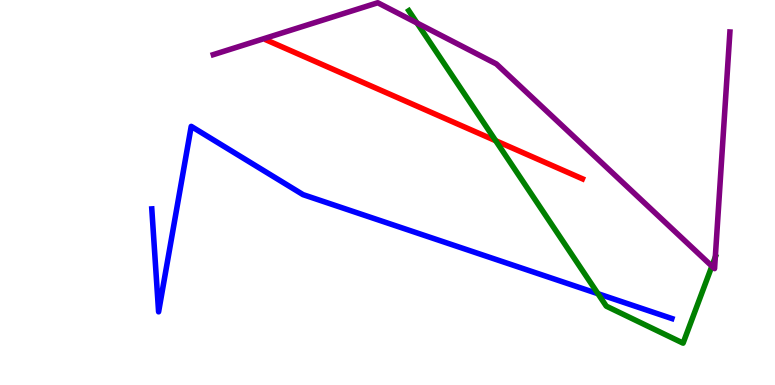[{'lines': ['blue', 'red'], 'intersections': []}, {'lines': ['green', 'red'], 'intersections': [{'x': 6.4, 'y': 6.35}]}, {'lines': ['purple', 'red'], 'intersections': []}, {'lines': ['blue', 'green'], 'intersections': [{'x': 7.72, 'y': 2.37}]}, {'lines': ['blue', 'purple'], 'intersections': []}, {'lines': ['green', 'purple'], 'intersections': [{'x': 5.38, 'y': 9.4}, {'x': 9.19, 'y': 3.09}, {'x': 9.23, 'y': 3.32}]}]